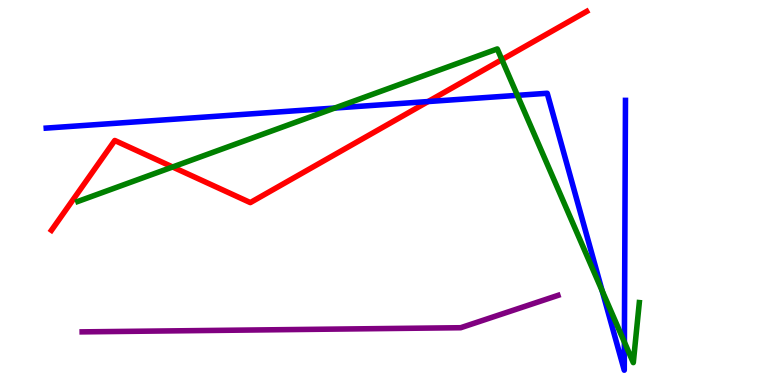[{'lines': ['blue', 'red'], 'intersections': [{'x': 5.52, 'y': 7.36}]}, {'lines': ['green', 'red'], 'intersections': [{'x': 2.23, 'y': 5.66}, {'x': 6.48, 'y': 8.45}]}, {'lines': ['purple', 'red'], 'intersections': []}, {'lines': ['blue', 'green'], 'intersections': [{'x': 4.32, 'y': 7.19}, {'x': 6.68, 'y': 7.52}, {'x': 7.77, 'y': 2.44}, {'x': 8.06, 'y': 1.12}]}, {'lines': ['blue', 'purple'], 'intersections': []}, {'lines': ['green', 'purple'], 'intersections': []}]